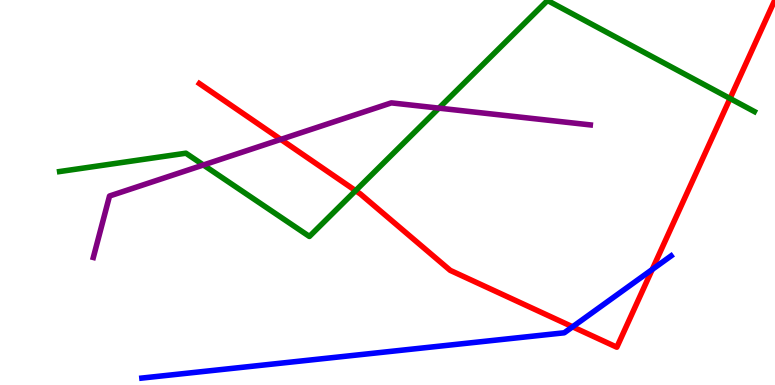[{'lines': ['blue', 'red'], 'intersections': [{'x': 7.39, 'y': 1.51}, {'x': 8.42, 'y': 3.0}]}, {'lines': ['green', 'red'], 'intersections': [{'x': 4.59, 'y': 5.05}, {'x': 9.42, 'y': 7.44}]}, {'lines': ['purple', 'red'], 'intersections': [{'x': 3.62, 'y': 6.38}]}, {'lines': ['blue', 'green'], 'intersections': []}, {'lines': ['blue', 'purple'], 'intersections': []}, {'lines': ['green', 'purple'], 'intersections': [{'x': 2.62, 'y': 5.71}, {'x': 5.66, 'y': 7.19}]}]